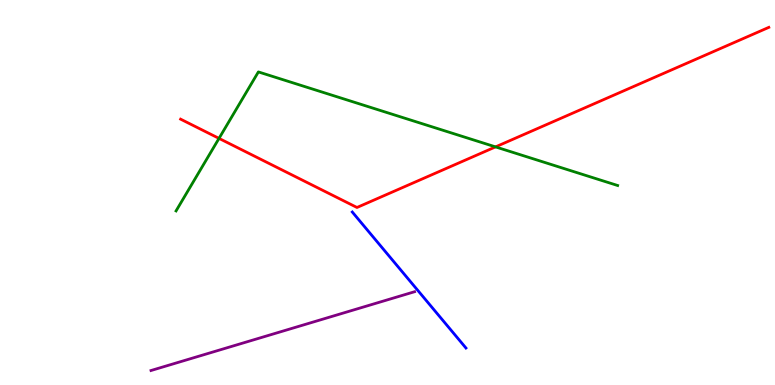[{'lines': ['blue', 'red'], 'intersections': []}, {'lines': ['green', 'red'], 'intersections': [{'x': 2.83, 'y': 6.41}, {'x': 6.39, 'y': 6.18}]}, {'lines': ['purple', 'red'], 'intersections': []}, {'lines': ['blue', 'green'], 'intersections': []}, {'lines': ['blue', 'purple'], 'intersections': []}, {'lines': ['green', 'purple'], 'intersections': []}]